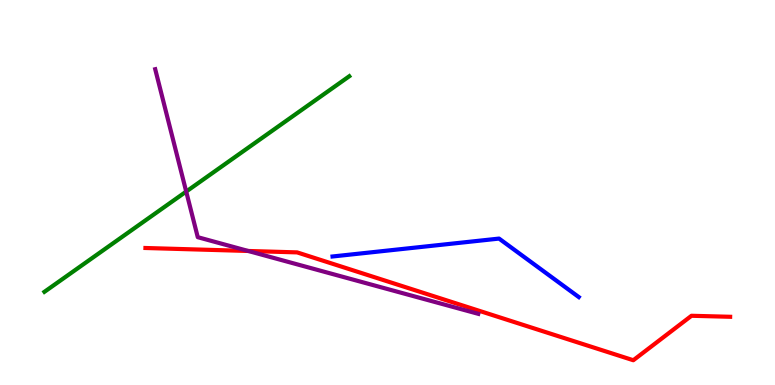[{'lines': ['blue', 'red'], 'intersections': []}, {'lines': ['green', 'red'], 'intersections': []}, {'lines': ['purple', 'red'], 'intersections': [{'x': 3.2, 'y': 3.48}]}, {'lines': ['blue', 'green'], 'intersections': []}, {'lines': ['blue', 'purple'], 'intersections': []}, {'lines': ['green', 'purple'], 'intersections': [{'x': 2.4, 'y': 5.02}]}]